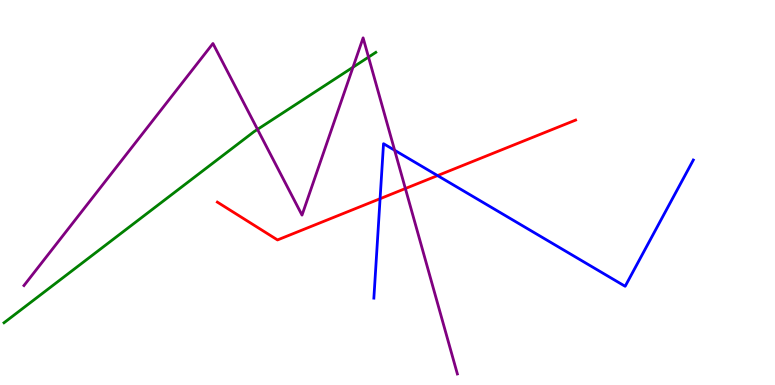[{'lines': ['blue', 'red'], 'intersections': [{'x': 4.9, 'y': 4.84}, {'x': 5.65, 'y': 5.44}]}, {'lines': ['green', 'red'], 'intersections': []}, {'lines': ['purple', 'red'], 'intersections': [{'x': 5.23, 'y': 5.1}]}, {'lines': ['blue', 'green'], 'intersections': []}, {'lines': ['blue', 'purple'], 'intersections': [{'x': 5.09, 'y': 6.1}]}, {'lines': ['green', 'purple'], 'intersections': [{'x': 3.32, 'y': 6.64}, {'x': 4.55, 'y': 8.25}, {'x': 4.76, 'y': 8.52}]}]